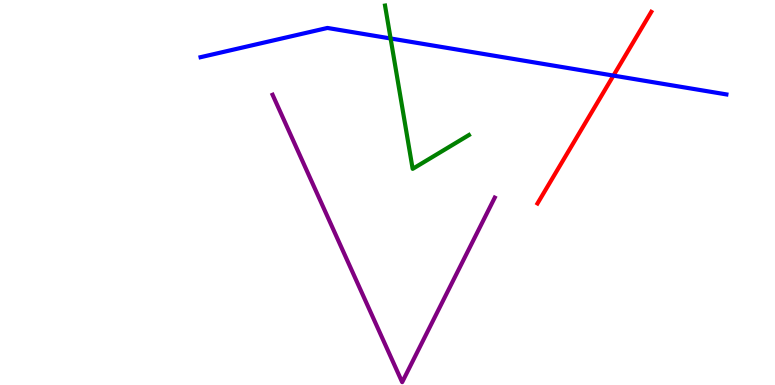[{'lines': ['blue', 'red'], 'intersections': [{'x': 7.92, 'y': 8.04}]}, {'lines': ['green', 'red'], 'intersections': []}, {'lines': ['purple', 'red'], 'intersections': []}, {'lines': ['blue', 'green'], 'intersections': [{'x': 5.04, 'y': 9.0}]}, {'lines': ['blue', 'purple'], 'intersections': []}, {'lines': ['green', 'purple'], 'intersections': []}]